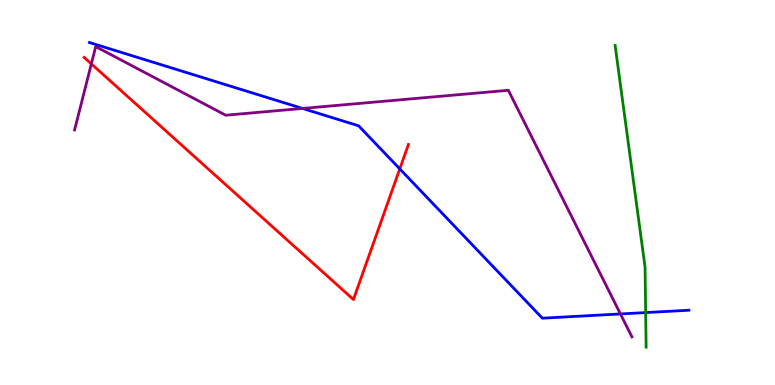[{'lines': ['blue', 'red'], 'intersections': [{'x': 5.16, 'y': 5.61}]}, {'lines': ['green', 'red'], 'intersections': []}, {'lines': ['purple', 'red'], 'intersections': [{'x': 1.18, 'y': 8.34}]}, {'lines': ['blue', 'green'], 'intersections': [{'x': 8.33, 'y': 1.88}]}, {'lines': ['blue', 'purple'], 'intersections': [{'x': 3.9, 'y': 7.18}, {'x': 8.01, 'y': 1.85}]}, {'lines': ['green', 'purple'], 'intersections': []}]